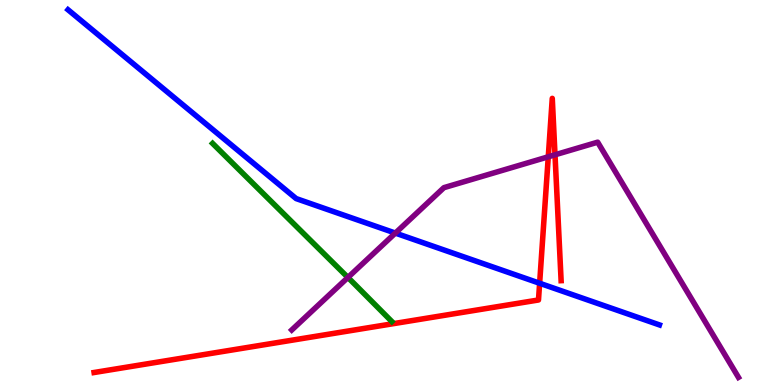[{'lines': ['blue', 'red'], 'intersections': [{'x': 6.96, 'y': 2.64}]}, {'lines': ['green', 'red'], 'intersections': []}, {'lines': ['purple', 'red'], 'intersections': [{'x': 7.07, 'y': 5.93}, {'x': 7.16, 'y': 5.98}]}, {'lines': ['blue', 'green'], 'intersections': []}, {'lines': ['blue', 'purple'], 'intersections': [{'x': 5.1, 'y': 3.95}]}, {'lines': ['green', 'purple'], 'intersections': [{'x': 4.49, 'y': 2.79}]}]